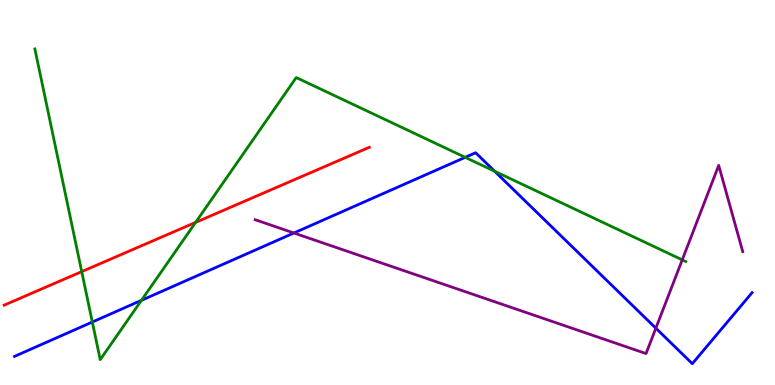[{'lines': ['blue', 'red'], 'intersections': []}, {'lines': ['green', 'red'], 'intersections': [{'x': 1.05, 'y': 2.94}, {'x': 2.52, 'y': 4.22}]}, {'lines': ['purple', 'red'], 'intersections': []}, {'lines': ['blue', 'green'], 'intersections': [{'x': 1.19, 'y': 1.64}, {'x': 1.83, 'y': 2.2}, {'x': 6.0, 'y': 5.91}, {'x': 6.38, 'y': 5.55}]}, {'lines': ['blue', 'purple'], 'intersections': [{'x': 3.79, 'y': 3.95}, {'x': 8.46, 'y': 1.48}]}, {'lines': ['green', 'purple'], 'intersections': [{'x': 8.8, 'y': 3.25}]}]